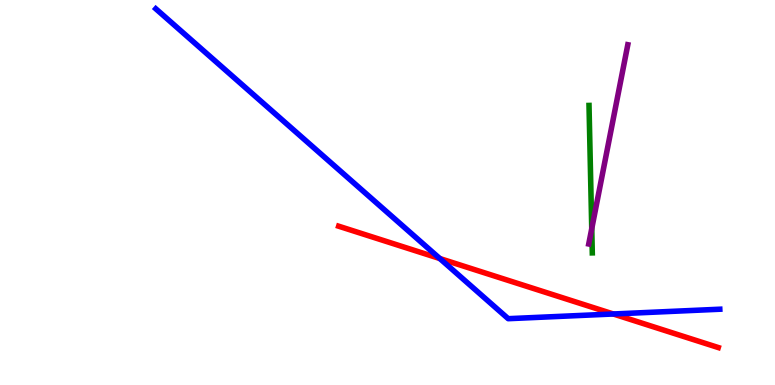[{'lines': ['blue', 'red'], 'intersections': [{'x': 5.67, 'y': 3.28}, {'x': 7.91, 'y': 1.84}]}, {'lines': ['green', 'red'], 'intersections': []}, {'lines': ['purple', 'red'], 'intersections': []}, {'lines': ['blue', 'green'], 'intersections': []}, {'lines': ['blue', 'purple'], 'intersections': []}, {'lines': ['green', 'purple'], 'intersections': [{'x': 7.64, 'y': 4.06}]}]